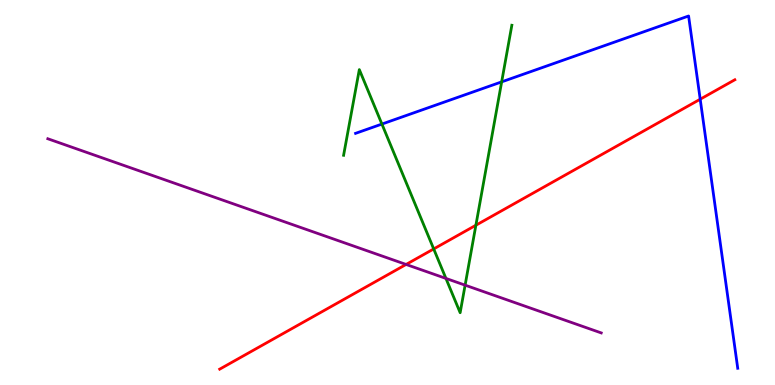[{'lines': ['blue', 'red'], 'intersections': [{'x': 9.03, 'y': 7.42}]}, {'lines': ['green', 'red'], 'intersections': [{'x': 5.6, 'y': 3.53}, {'x': 6.14, 'y': 4.15}]}, {'lines': ['purple', 'red'], 'intersections': [{'x': 5.24, 'y': 3.13}]}, {'lines': ['blue', 'green'], 'intersections': [{'x': 4.93, 'y': 6.78}, {'x': 6.47, 'y': 7.87}]}, {'lines': ['blue', 'purple'], 'intersections': []}, {'lines': ['green', 'purple'], 'intersections': [{'x': 5.75, 'y': 2.77}, {'x': 6.0, 'y': 2.59}]}]